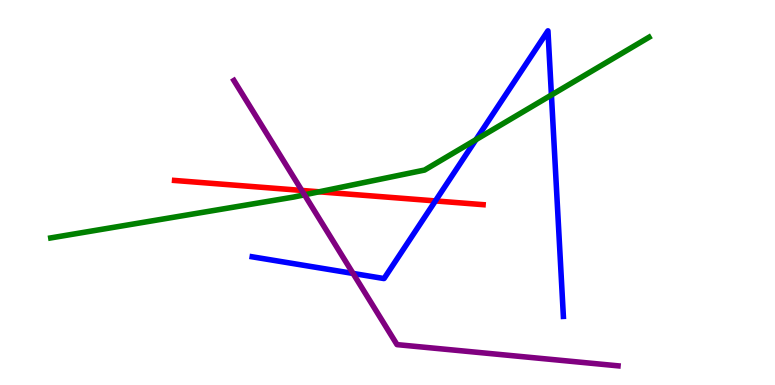[{'lines': ['blue', 'red'], 'intersections': [{'x': 5.62, 'y': 4.78}]}, {'lines': ['green', 'red'], 'intersections': [{'x': 4.12, 'y': 5.02}]}, {'lines': ['purple', 'red'], 'intersections': [{'x': 3.89, 'y': 5.05}]}, {'lines': ['blue', 'green'], 'intersections': [{'x': 6.14, 'y': 6.37}, {'x': 7.12, 'y': 7.53}]}, {'lines': ['blue', 'purple'], 'intersections': [{'x': 4.56, 'y': 2.9}]}, {'lines': ['green', 'purple'], 'intersections': [{'x': 3.93, 'y': 4.94}]}]